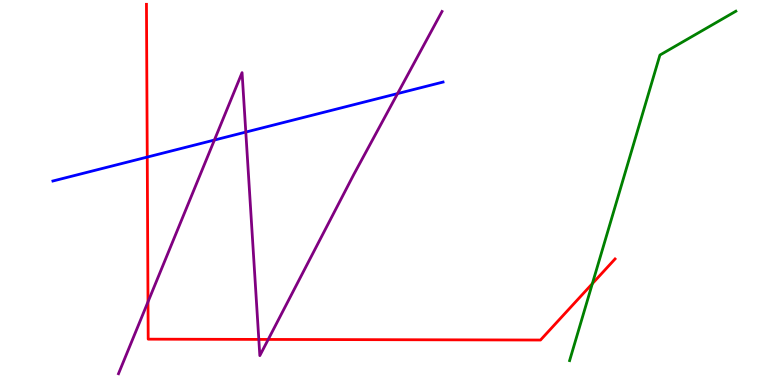[{'lines': ['blue', 'red'], 'intersections': [{'x': 1.9, 'y': 5.92}]}, {'lines': ['green', 'red'], 'intersections': [{'x': 7.64, 'y': 2.63}]}, {'lines': ['purple', 'red'], 'intersections': [{'x': 1.91, 'y': 2.16}, {'x': 3.34, 'y': 1.18}, {'x': 3.46, 'y': 1.18}]}, {'lines': ['blue', 'green'], 'intersections': []}, {'lines': ['blue', 'purple'], 'intersections': [{'x': 2.77, 'y': 6.36}, {'x': 3.17, 'y': 6.57}, {'x': 5.13, 'y': 7.57}]}, {'lines': ['green', 'purple'], 'intersections': []}]